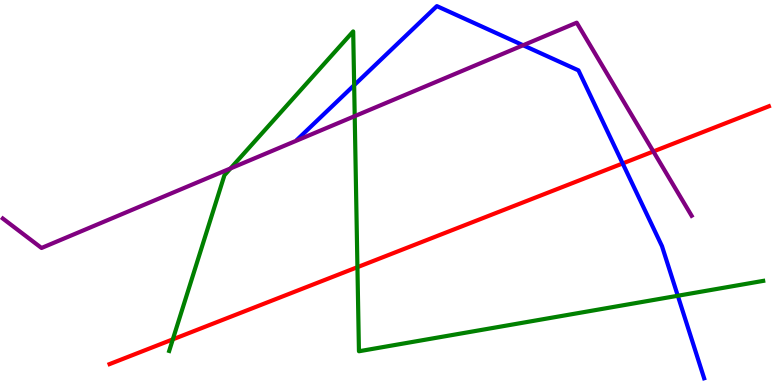[{'lines': ['blue', 'red'], 'intersections': [{'x': 8.03, 'y': 5.75}]}, {'lines': ['green', 'red'], 'intersections': [{'x': 2.23, 'y': 1.19}, {'x': 4.61, 'y': 3.06}]}, {'lines': ['purple', 'red'], 'intersections': [{'x': 8.43, 'y': 6.07}]}, {'lines': ['blue', 'green'], 'intersections': [{'x': 4.57, 'y': 7.79}, {'x': 8.75, 'y': 2.32}]}, {'lines': ['blue', 'purple'], 'intersections': [{'x': 6.75, 'y': 8.82}]}, {'lines': ['green', 'purple'], 'intersections': [{'x': 2.97, 'y': 5.63}, {'x': 4.58, 'y': 6.98}]}]